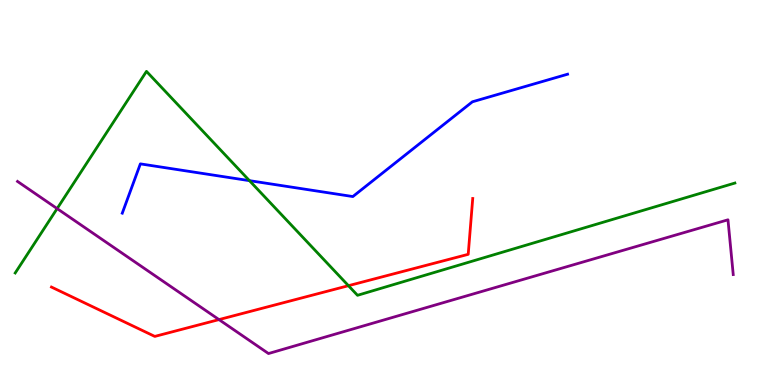[{'lines': ['blue', 'red'], 'intersections': []}, {'lines': ['green', 'red'], 'intersections': [{'x': 4.5, 'y': 2.58}]}, {'lines': ['purple', 'red'], 'intersections': [{'x': 2.83, 'y': 1.7}]}, {'lines': ['blue', 'green'], 'intersections': [{'x': 3.22, 'y': 5.31}]}, {'lines': ['blue', 'purple'], 'intersections': []}, {'lines': ['green', 'purple'], 'intersections': [{'x': 0.737, 'y': 4.58}]}]